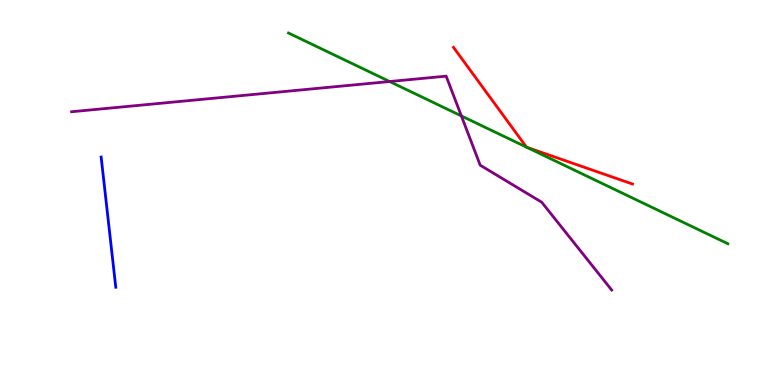[{'lines': ['blue', 'red'], 'intersections': []}, {'lines': ['green', 'red'], 'intersections': [{'x': 6.79, 'y': 6.18}, {'x': 6.8, 'y': 6.18}]}, {'lines': ['purple', 'red'], 'intersections': []}, {'lines': ['blue', 'green'], 'intersections': []}, {'lines': ['blue', 'purple'], 'intersections': []}, {'lines': ['green', 'purple'], 'intersections': [{'x': 5.03, 'y': 7.88}, {'x': 5.95, 'y': 6.99}]}]